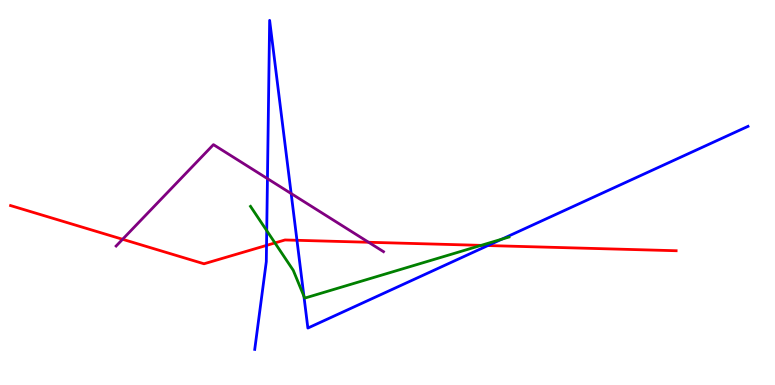[{'lines': ['blue', 'red'], 'intersections': [{'x': 3.44, 'y': 3.63}, {'x': 3.83, 'y': 3.76}, {'x': 6.3, 'y': 3.62}]}, {'lines': ['green', 'red'], 'intersections': [{'x': 3.55, 'y': 3.69}, {'x': 6.21, 'y': 3.63}]}, {'lines': ['purple', 'red'], 'intersections': [{'x': 1.58, 'y': 3.78}, {'x': 4.76, 'y': 3.71}]}, {'lines': ['blue', 'green'], 'intersections': [{'x': 3.44, 'y': 4.01}, {'x': 3.92, 'y': 2.31}, {'x': 6.47, 'y': 3.79}]}, {'lines': ['blue', 'purple'], 'intersections': [{'x': 3.45, 'y': 5.36}, {'x': 3.76, 'y': 4.97}]}, {'lines': ['green', 'purple'], 'intersections': []}]